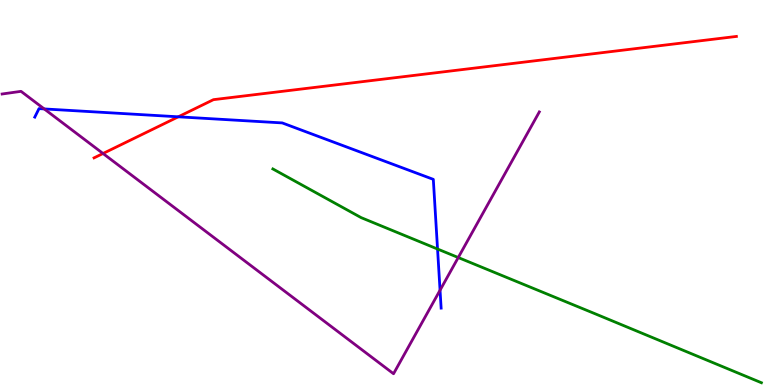[{'lines': ['blue', 'red'], 'intersections': [{'x': 2.3, 'y': 6.97}]}, {'lines': ['green', 'red'], 'intersections': []}, {'lines': ['purple', 'red'], 'intersections': [{'x': 1.33, 'y': 6.01}]}, {'lines': ['blue', 'green'], 'intersections': [{'x': 5.65, 'y': 3.53}]}, {'lines': ['blue', 'purple'], 'intersections': [{'x': 0.571, 'y': 7.17}, {'x': 5.68, 'y': 2.46}]}, {'lines': ['green', 'purple'], 'intersections': [{'x': 5.91, 'y': 3.31}]}]